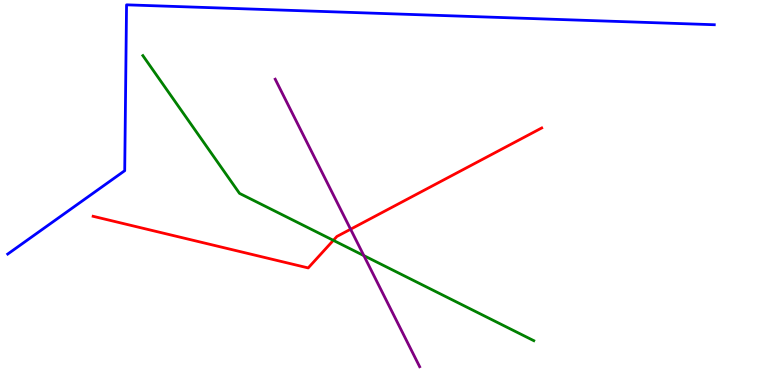[{'lines': ['blue', 'red'], 'intersections': []}, {'lines': ['green', 'red'], 'intersections': [{'x': 4.3, 'y': 3.76}]}, {'lines': ['purple', 'red'], 'intersections': [{'x': 4.52, 'y': 4.05}]}, {'lines': ['blue', 'green'], 'intersections': []}, {'lines': ['blue', 'purple'], 'intersections': []}, {'lines': ['green', 'purple'], 'intersections': [{'x': 4.69, 'y': 3.36}]}]